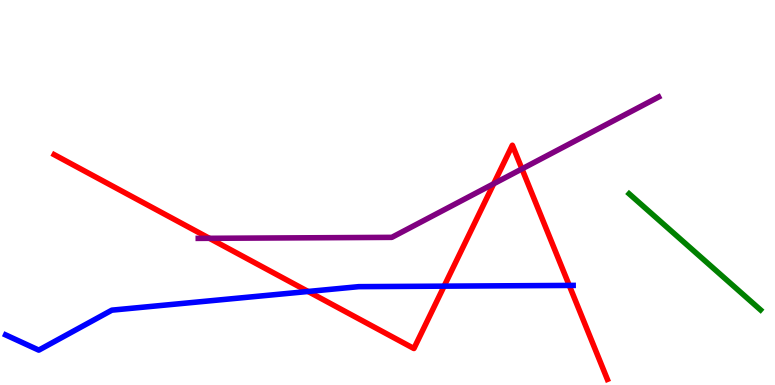[{'lines': ['blue', 'red'], 'intersections': [{'x': 3.98, 'y': 2.43}, {'x': 5.73, 'y': 2.57}, {'x': 7.35, 'y': 2.59}]}, {'lines': ['green', 'red'], 'intersections': []}, {'lines': ['purple', 'red'], 'intersections': [{'x': 2.7, 'y': 3.81}, {'x': 6.37, 'y': 5.23}, {'x': 6.74, 'y': 5.61}]}, {'lines': ['blue', 'green'], 'intersections': []}, {'lines': ['blue', 'purple'], 'intersections': []}, {'lines': ['green', 'purple'], 'intersections': []}]